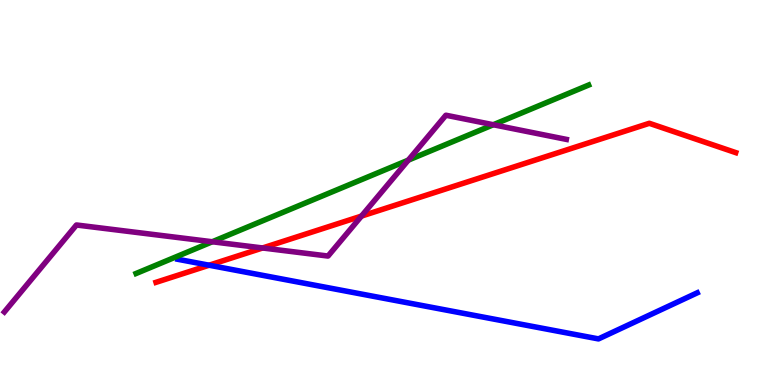[{'lines': ['blue', 'red'], 'intersections': [{'x': 2.7, 'y': 3.11}]}, {'lines': ['green', 'red'], 'intersections': []}, {'lines': ['purple', 'red'], 'intersections': [{'x': 3.39, 'y': 3.56}, {'x': 4.66, 'y': 4.39}]}, {'lines': ['blue', 'green'], 'intersections': []}, {'lines': ['blue', 'purple'], 'intersections': []}, {'lines': ['green', 'purple'], 'intersections': [{'x': 2.74, 'y': 3.72}, {'x': 5.27, 'y': 5.84}, {'x': 6.37, 'y': 6.76}]}]